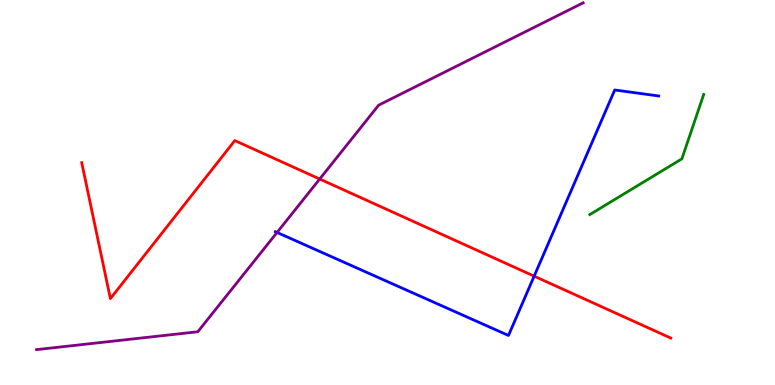[{'lines': ['blue', 'red'], 'intersections': [{'x': 6.89, 'y': 2.83}]}, {'lines': ['green', 'red'], 'intersections': []}, {'lines': ['purple', 'red'], 'intersections': [{'x': 4.13, 'y': 5.35}]}, {'lines': ['blue', 'green'], 'intersections': []}, {'lines': ['blue', 'purple'], 'intersections': [{'x': 3.57, 'y': 3.96}]}, {'lines': ['green', 'purple'], 'intersections': []}]